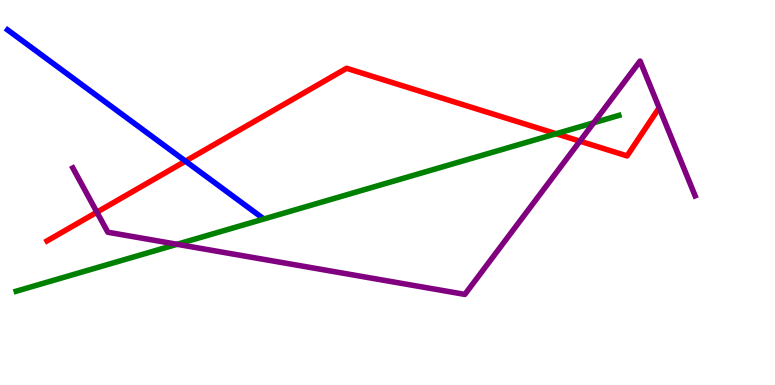[{'lines': ['blue', 'red'], 'intersections': [{'x': 2.39, 'y': 5.81}]}, {'lines': ['green', 'red'], 'intersections': [{'x': 7.18, 'y': 6.53}]}, {'lines': ['purple', 'red'], 'intersections': [{'x': 1.25, 'y': 4.49}, {'x': 7.48, 'y': 6.33}]}, {'lines': ['blue', 'green'], 'intersections': []}, {'lines': ['blue', 'purple'], 'intersections': []}, {'lines': ['green', 'purple'], 'intersections': [{'x': 2.28, 'y': 3.65}, {'x': 7.66, 'y': 6.81}]}]